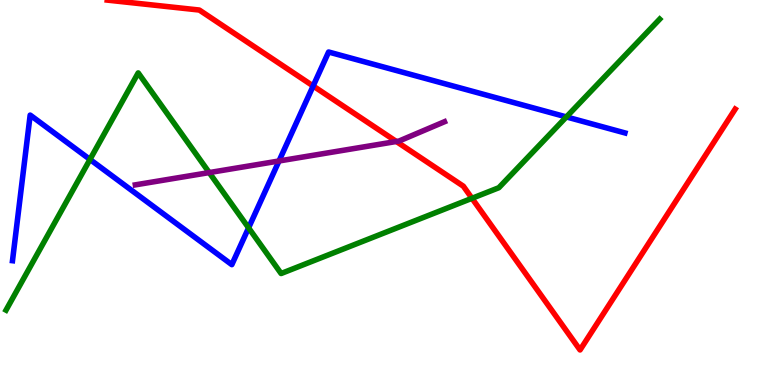[{'lines': ['blue', 'red'], 'intersections': [{'x': 4.04, 'y': 7.77}]}, {'lines': ['green', 'red'], 'intersections': [{'x': 6.09, 'y': 4.85}]}, {'lines': ['purple', 'red'], 'intersections': [{'x': 5.11, 'y': 6.32}]}, {'lines': ['blue', 'green'], 'intersections': [{'x': 1.16, 'y': 5.86}, {'x': 3.21, 'y': 4.08}, {'x': 7.31, 'y': 6.96}]}, {'lines': ['blue', 'purple'], 'intersections': [{'x': 3.6, 'y': 5.82}]}, {'lines': ['green', 'purple'], 'intersections': [{'x': 2.7, 'y': 5.52}]}]